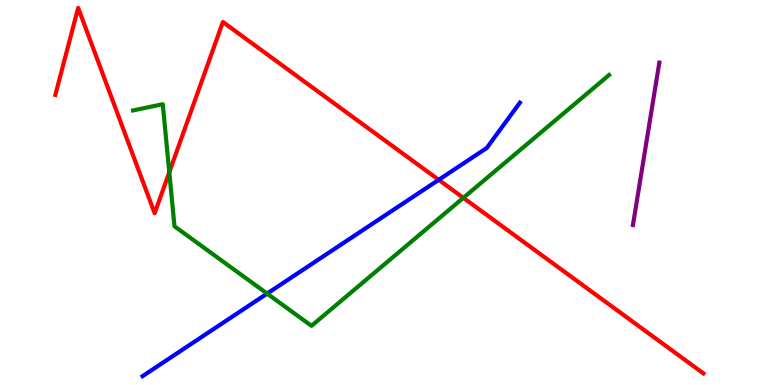[{'lines': ['blue', 'red'], 'intersections': [{'x': 5.66, 'y': 5.33}]}, {'lines': ['green', 'red'], 'intersections': [{'x': 2.18, 'y': 5.53}, {'x': 5.98, 'y': 4.86}]}, {'lines': ['purple', 'red'], 'intersections': []}, {'lines': ['blue', 'green'], 'intersections': [{'x': 3.45, 'y': 2.37}]}, {'lines': ['blue', 'purple'], 'intersections': []}, {'lines': ['green', 'purple'], 'intersections': []}]